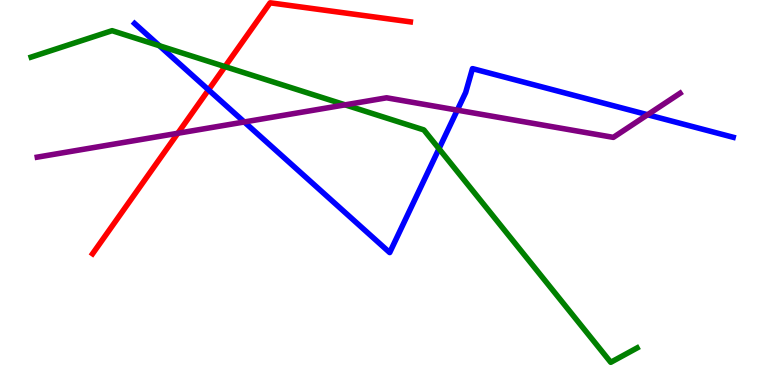[{'lines': ['blue', 'red'], 'intersections': [{'x': 2.69, 'y': 7.67}]}, {'lines': ['green', 'red'], 'intersections': [{'x': 2.9, 'y': 8.27}]}, {'lines': ['purple', 'red'], 'intersections': [{'x': 2.29, 'y': 6.54}]}, {'lines': ['blue', 'green'], 'intersections': [{'x': 2.06, 'y': 8.81}, {'x': 5.66, 'y': 6.14}]}, {'lines': ['blue', 'purple'], 'intersections': [{'x': 3.15, 'y': 6.83}, {'x': 5.9, 'y': 7.14}, {'x': 8.36, 'y': 7.02}]}, {'lines': ['green', 'purple'], 'intersections': [{'x': 4.45, 'y': 7.28}]}]